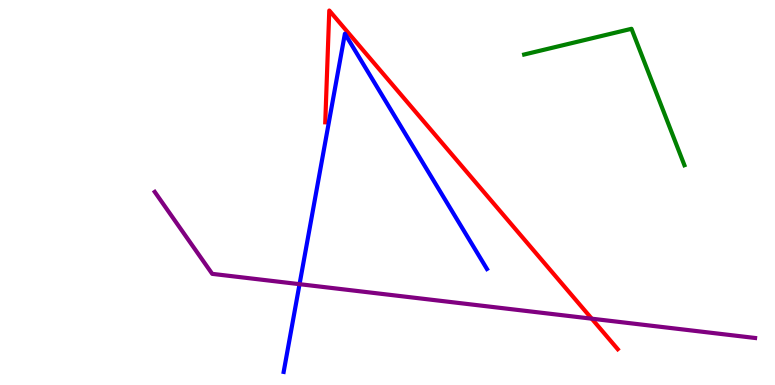[{'lines': ['blue', 'red'], 'intersections': []}, {'lines': ['green', 'red'], 'intersections': []}, {'lines': ['purple', 'red'], 'intersections': [{'x': 7.64, 'y': 1.72}]}, {'lines': ['blue', 'green'], 'intersections': []}, {'lines': ['blue', 'purple'], 'intersections': [{'x': 3.87, 'y': 2.62}]}, {'lines': ['green', 'purple'], 'intersections': []}]